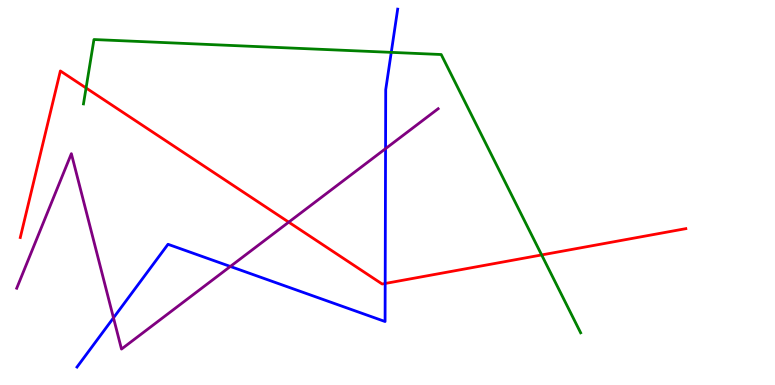[{'lines': ['blue', 'red'], 'intersections': [{'x': 4.97, 'y': 2.64}]}, {'lines': ['green', 'red'], 'intersections': [{'x': 1.11, 'y': 7.72}, {'x': 6.99, 'y': 3.38}]}, {'lines': ['purple', 'red'], 'intersections': [{'x': 3.73, 'y': 4.23}]}, {'lines': ['blue', 'green'], 'intersections': [{'x': 5.05, 'y': 8.64}]}, {'lines': ['blue', 'purple'], 'intersections': [{'x': 1.46, 'y': 1.74}, {'x': 2.97, 'y': 3.08}, {'x': 4.97, 'y': 6.14}]}, {'lines': ['green', 'purple'], 'intersections': []}]